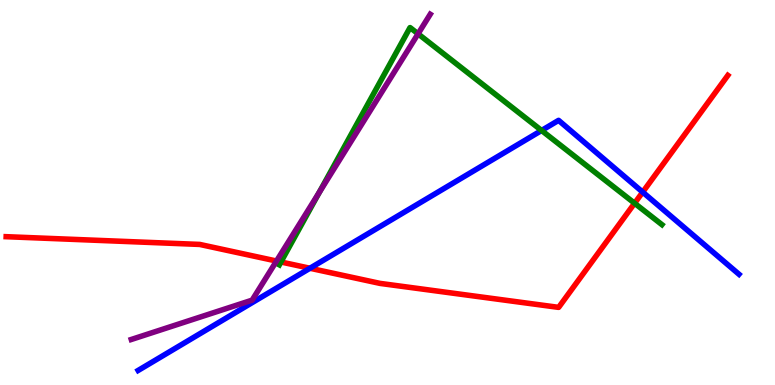[{'lines': ['blue', 'red'], 'intersections': [{'x': 4.0, 'y': 3.03}, {'x': 8.29, 'y': 5.01}]}, {'lines': ['green', 'red'], 'intersections': [{'x': 3.62, 'y': 3.2}, {'x': 8.19, 'y': 4.72}]}, {'lines': ['purple', 'red'], 'intersections': [{'x': 3.57, 'y': 3.22}]}, {'lines': ['blue', 'green'], 'intersections': [{'x': 6.99, 'y': 6.61}]}, {'lines': ['blue', 'purple'], 'intersections': []}, {'lines': ['green', 'purple'], 'intersections': [{'x': 4.12, 'y': 5.0}, {'x': 5.39, 'y': 9.12}]}]